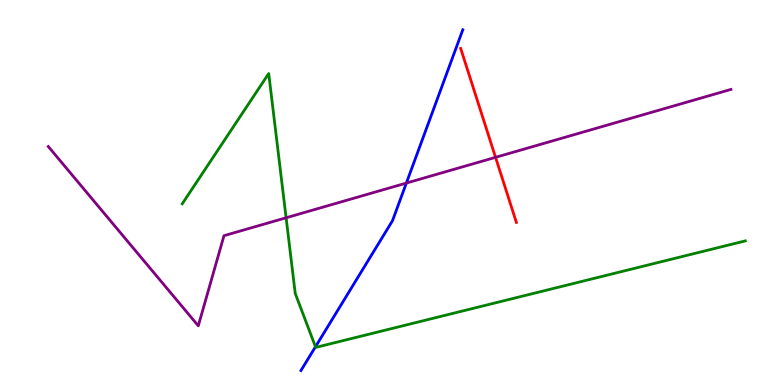[{'lines': ['blue', 'red'], 'intersections': []}, {'lines': ['green', 'red'], 'intersections': []}, {'lines': ['purple', 'red'], 'intersections': [{'x': 6.39, 'y': 5.91}]}, {'lines': ['blue', 'green'], 'intersections': [{'x': 4.07, 'y': 0.993}]}, {'lines': ['blue', 'purple'], 'intersections': [{'x': 5.24, 'y': 5.24}]}, {'lines': ['green', 'purple'], 'intersections': [{'x': 3.69, 'y': 4.34}]}]